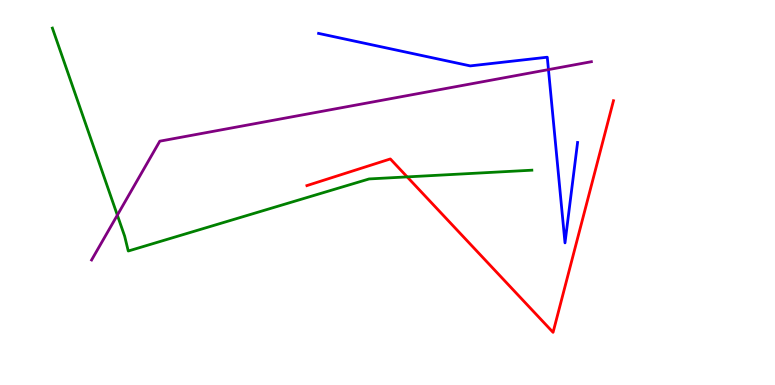[{'lines': ['blue', 'red'], 'intersections': []}, {'lines': ['green', 'red'], 'intersections': [{'x': 5.25, 'y': 5.41}]}, {'lines': ['purple', 'red'], 'intersections': []}, {'lines': ['blue', 'green'], 'intersections': []}, {'lines': ['blue', 'purple'], 'intersections': [{'x': 7.08, 'y': 8.19}]}, {'lines': ['green', 'purple'], 'intersections': [{'x': 1.51, 'y': 4.41}]}]